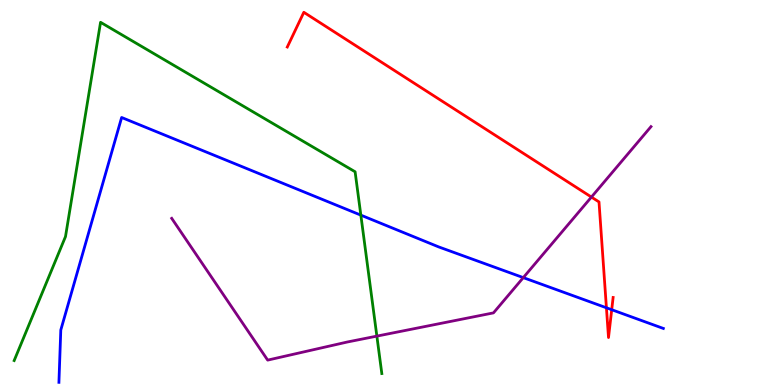[{'lines': ['blue', 'red'], 'intersections': [{'x': 7.82, 'y': 2.01}, {'x': 7.89, 'y': 1.96}]}, {'lines': ['green', 'red'], 'intersections': []}, {'lines': ['purple', 'red'], 'intersections': [{'x': 7.63, 'y': 4.88}]}, {'lines': ['blue', 'green'], 'intersections': [{'x': 4.66, 'y': 4.41}]}, {'lines': ['blue', 'purple'], 'intersections': [{'x': 6.75, 'y': 2.79}]}, {'lines': ['green', 'purple'], 'intersections': [{'x': 4.86, 'y': 1.27}]}]